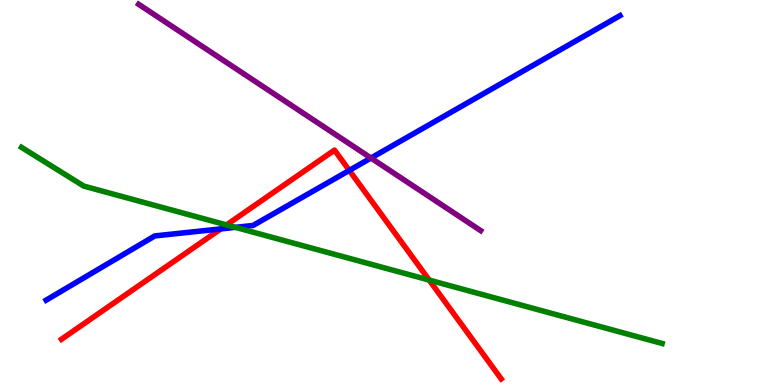[{'lines': ['blue', 'red'], 'intersections': [{'x': 2.85, 'y': 4.05}, {'x': 4.51, 'y': 5.57}]}, {'lines': ['green', 'red'], 'intersections': [{'x': 2.92, 'y': 4.16}, {'x': 5.54, 'y': 2.73}]}, {'lines': ['purple', 'red'], 'intersections': []}, {'lines': ['blue', 'green'], 'intersections': [{'x': 3.04, 'y': 4.09}]}, {'lines': ['blue', 'purple'], 'intersections': [{'x': 4.79, 'y': 5.9}]}, {'lines': ['green', 'purple'], 'intersections': []}]